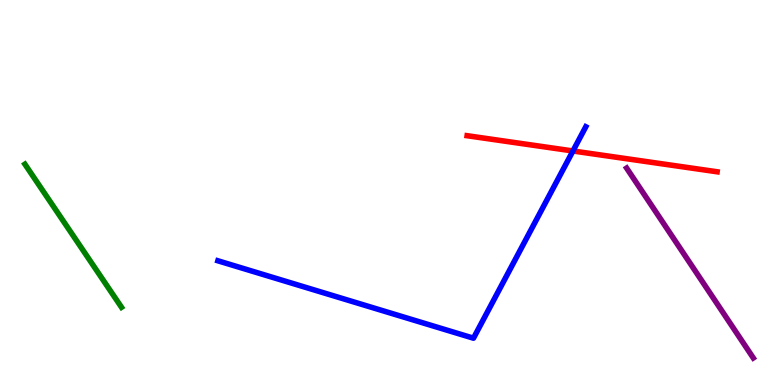[{'lines': ['blue', 'red'], 'intersections': [{'x': 7.39, 'y': 6.08}]}, {'lines': ['green', 'red'], 'intersections': []}, {'lines': ['purple', 'red'], 'intersections': []}, {'lines': ['blue', 'green'], 'intersections': []}, {'lines': ['blue', 'purple'], 'intersections': []}, {'lines': ['green', 'purple'], 'intersections': []}]